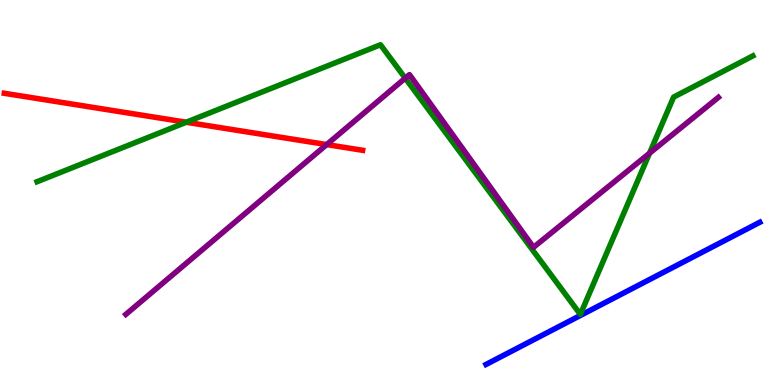[{'lines': ['blue', 'red'], 'intersections': []}, {'lines': ['green', 'red'], 'intersections': [{'x': 2.4, 'y': 6.83}]}, {'lines': ['purple', 'red'], 'intersections': [{'x': 4.22, 'y': 6.24}]}, {'lines': ['blue', 'green'], 'intersections': []}, {'lines': ['blue', 'purple'], 'intersections': []}, {'lines': ['green', 'purple'], 'intersections': [{'x': 5.23, 'y': 7.97}, {'x': 8.38, 'y': 6.02}]}]